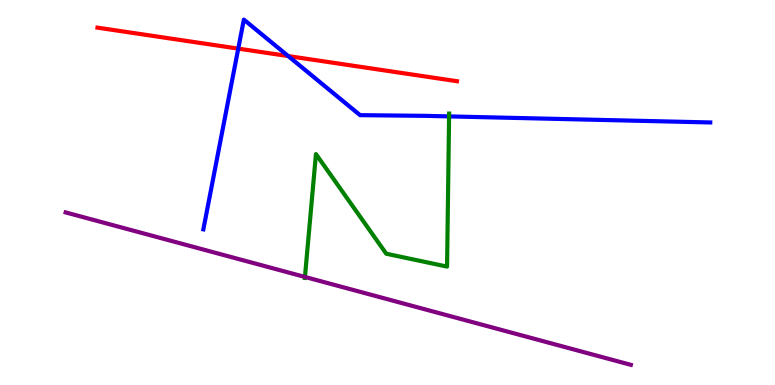[{'lines': ['blue', 'red'], 'intersections': [{'x': 3.07, 'y': 8.74}, {'x': 3.72, 'y': 8.54}]}, {'lines': ['green', 'red'], 'intersections': []}, {'lines': ['purple', 'red'], 'intersections': []}, {'lines': ['blue', 'green'], 'intersections': [{'x': 5.79, 'y': 6.98}]}, {'lines': ['blue', 'purple'], 'intersections': []}, {'lines': ['green', 'purple'], 'intersections': [{'x': 3.93, 'y': 2.81}]}]